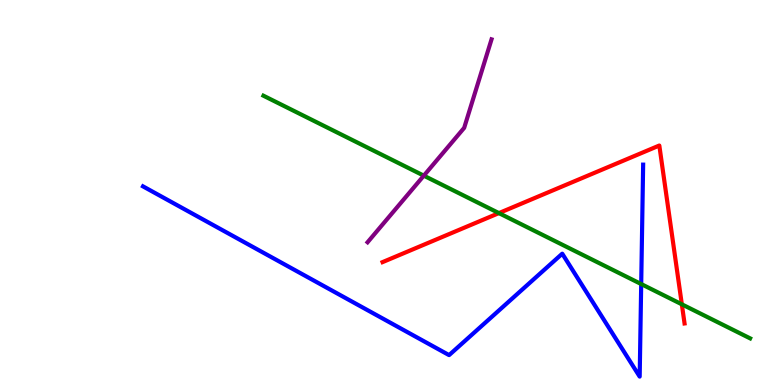[{'lines': ['blue', 'red'], 'intersections': []}, {'lines': ['green', 'red'], 'intersections': [{'x': 6.44, 'y': 4.46}, {'x': 8.8, 'y': 2.1}]}, {'lines': ['purple', 'red'], 'intersections': []}, {'lines': ['blue', 'green'], 'intersections': [{'x': 8.27, 'y': 2.62}]}, {'lines': ['blue', 'purple'], 'intersections': []}, {'lines': ['green', 'purple'], 'intersections': [{'x': 5.47, 'y': 5.44}]}]